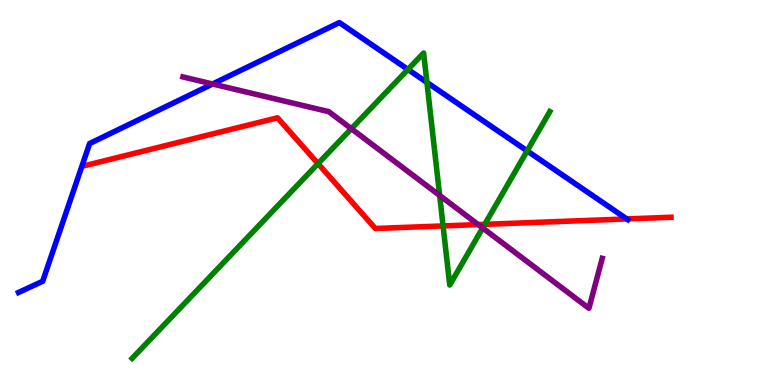[{'lines': ['blue', 'red'], 'intersections': [{'x': 8.09, 'y': 4.31}]}, {'lines': ['green', 'red'], 'intersections': [{'x': 4.1, 'y': 5.75}, {'x': 5.72, 'y': 4.13}, {'x': 6.25, 'y': 4.17}]}, {'lines': ['purple', 'red'], 'intersections': [{'x': 6.17, 'y': 4.17}]}, {'lines': ['blue', 'green'], 'intersections': [{'x': 5.26, 'y': 8.2}, {'x': 5.51, 'y': 7.86}, {'x': 6.8, 'y': 6.08}]}, {'lines': ['blue', 'purple'], 'intersections': [{'x': 2.74, 'y': 7.82}]}, {'lines': ['green', 'purple'], 'intersections': [{'x': 4.53, 'y': 6.66}, {'x': 5.67, 'y': 4.92}, {'x': 6.23, 'y': 4.08}]}]